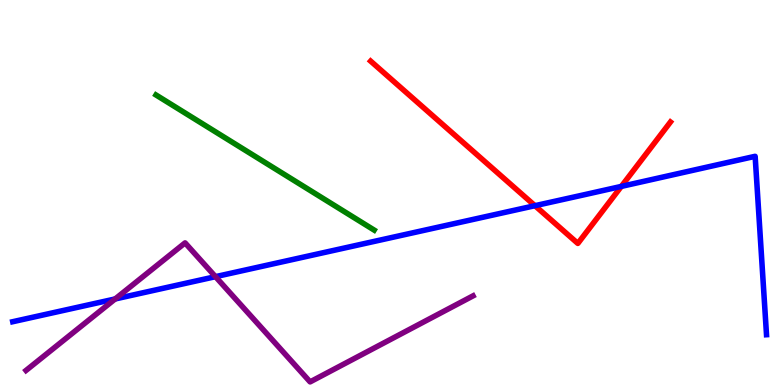[{'lines': ['blue', 'red'], 'intersections': [{'x': 6.9, 'y': 4.66}, {'x': 8.02, 'y': 5.16}]}, {'lines': ['green', 'red'], 'intersections': []}, {'lines': ['purple', 'red'], 'intersections': []}, {'lines': ['blue', 'green'], 'intersections': []}, {'lines': ['blue', 'purple'], 'intersections': [{'x': 1.49, 'y': 2.23}, {'x': 2.78, 'y': 2.81}]}, {'lines': ['green', 'purple'], 'intersections': []}]